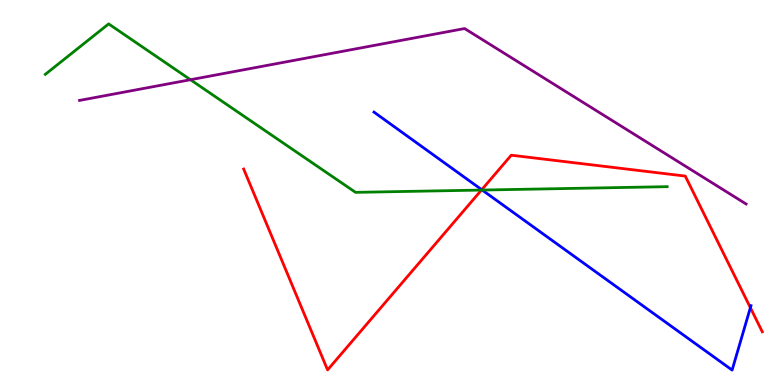[{'lines': ['blue', 'red'], 'intersections': [{'x': 6.22, 'y': 5.07}, {'x': 9.68, 'y': 2.01}]}, {'lines': ['green', 'red'], 'intersections': [{'x': 6.21, 'y': 5.06}]}, {'lines': ['purple', 'red'], 'intersections': []}, {'lines': ['blue', 'green'], 'intersections': [{'x': 6.22, 'y': 5.06}]}, {'lines': ['blue', 'purple'], 'intersections': []}, {'lines': ['green', 'purple'], 'intersections': [{'x': 2.46, 'y': 7.93}]}]